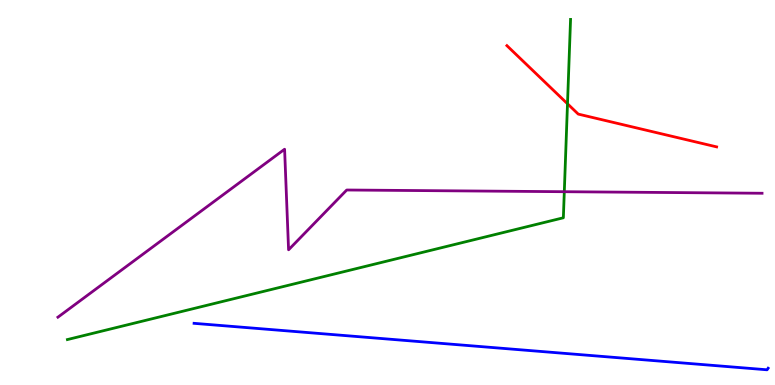[{'lines': ['blue', 'red'], 'intersections': []}, {'lines': ['green', 'red'], 'intersections': [{'x': 7.32, 'y': 7.3}]}, {'lines': ['purple', 'red'], 'intersections': []}, {'lines': ['blue', 'green'], 'intersections': []}, {'lines': ['blue', 'purple'], 'intersections': []}, {'lines': ['green', 'purple'], 'intersections': [{'x': 7.28, 'y': 5.02}]}]